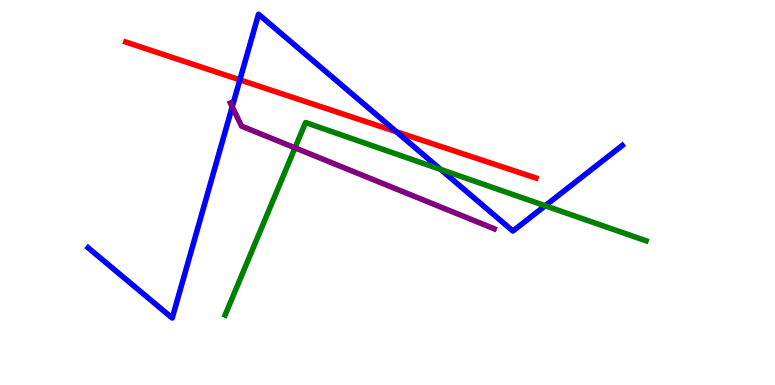[{'lines': ['blue', 'red'], 'intersections': [{'x': 3.1, 'y': 7.93}, {'x': 5.12, 'y': 6.58}]}, {'lines': ['green', 'red'], 'intersections': []}, {'lines': ['purple', 'red'], 'intersections': []}, {'lines': ['blue', 'green'], 'intersections': [{'x': 5.69, 'y': 5.6}, {'x': 7.03, 'y': 4.66}]}, {'lines': ['blue', 'purple'], 'intersections': [{'x': 3.0, 'y': 7.23}]}, {'lines': ['green', 'purple'], 'intersections': [{'x': 3.81, 'y': 6.16}]}]